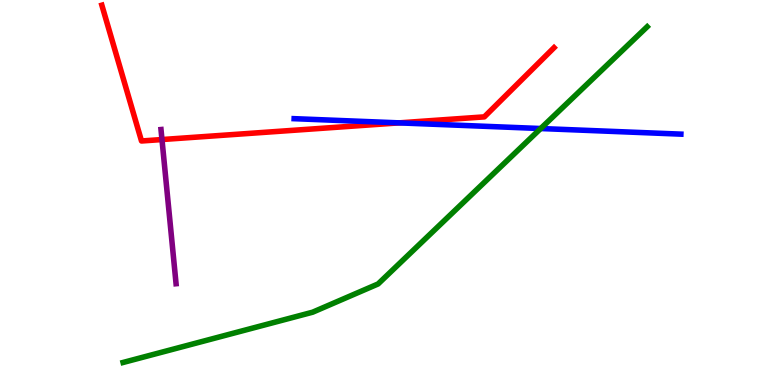[{'lines': ['blue', 'red'], 'intersections': [{'x': 5.15, 'y': 6.81}]}, {'lines': ['green', 'red'], 'intersections': []}, {'lines': ['purple', 'red'], 'intersections': [{'x': 2.09, 'y': 6.38}]}, {'lines': ['blue', 'green'], 'intersections': [{'x': 6.98, 'y': 6.66}]}, {'lines': ['blue', 'purple'], 'intersections': []}, {'lines': ['green', 'purple'], 'intersections': []}]